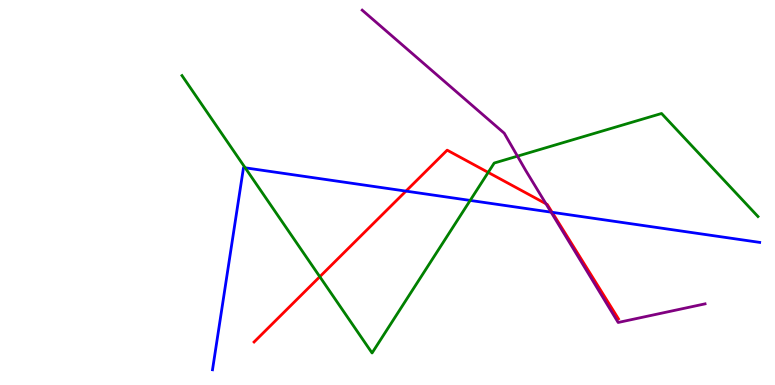[{'lines': ['blue', 'red'], 'intersections': [{'x': 5.24, 'y': 5.04}, {'x': 7.12, 'y': 4.49}]}, {'lines': ['green', 'red'], 'intersections': [{'x': 4.13, 'y': 2.81}, {'x': 6.3, 'y': 5.52}]}, {'lines': ['purple', 'red'], 'intersections': [{'x': 7.04, 'y': 4.71}]}, {'lines': ['blue', 'green'], 'intersections': [{'x': 3.16, 'y': 5.64}, {'x': 6.07, 'y': 4.79}]}, {'lines': ['blue', 'purple'], 'intersections': [{'x': 7.11, 'y': 4.49}]}, {'lines': ['green', 'purple'], 'intersections': [{'x': 6.68, 'y': 5.94}]}]